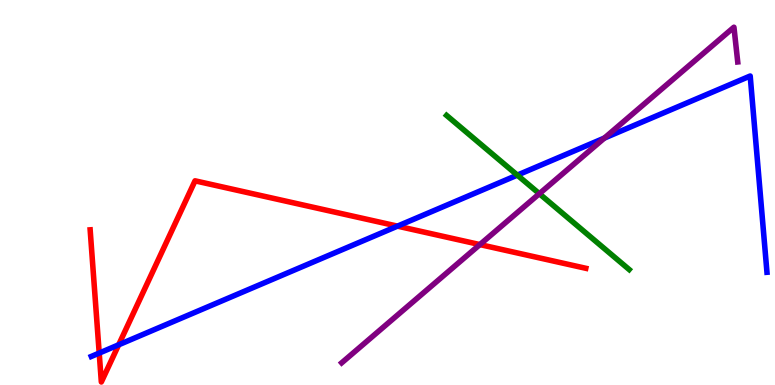[{'lines': ['blue', 'red'], 'intersections': [{'x': 1.28, 'y': 0.829}, {'x': 1.53, 'y': 1.04}, {'x': 5.13, 'y': 4.13}]}, {'lines': ['green', 'red'], 'intersections': []}, {'lines': ['purple', 'red'], 'intersections': [{'x': 6.19, 'y': 3.65}]}, {'lines': ['blue', 'green'], 'intersections': [{'x': 6.68, 'y': 5.45}]}, {'lines': ['blue', 'purple'], 'intersections': [{'x': 7.8, 'y': 6.41}]}, {'lines': ['green', 'purple'], 'intersections': [{'x': 6.96, 'y': 4.97}]}]